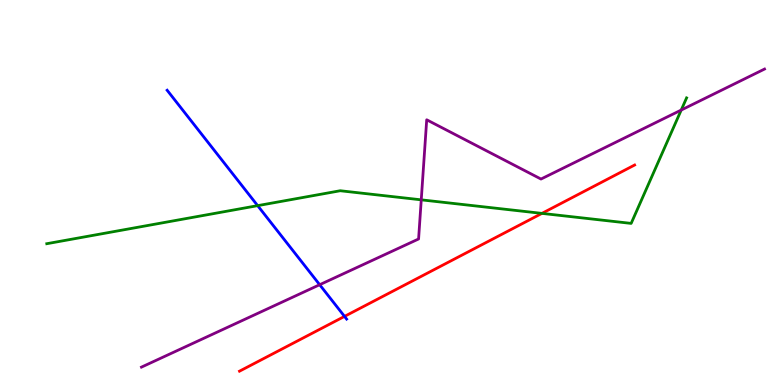[{'lines': ['blue', 'red'], 'intersections': [{'x': 4.45, 'y': 1.78}]}, {'lines': ['green', 'red'], 'intersections': [{'x': 6.99, 'y': 4.46}]}, {'lines': ['purple', 'red'], 'intersections': []}, {'lines': ['blue', 'green'], 'intersections': [{'x': 3.32, 'y': 4.66}]}, {'lines': ['blue', 'purple'], 'intersections': [{'x': 4.12, 'y': 2.6}]}, {'lines': ['green', 'purple'], 'intersections': [{'x': 5.44, 'y': 4.81}, {'x': 8.79, 'y': 7.14}]}]